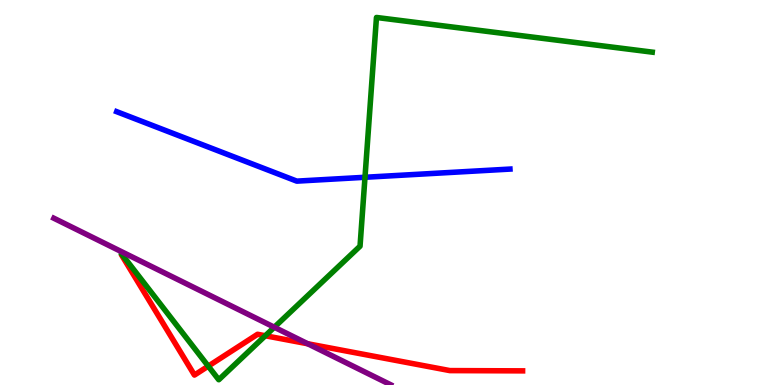[{'lines': ['blue', 'red'], 'intersections': []}, {'lines': ['green', 'red'], 'intersections': [{'x': 2.69, 'y': 0.49}, {'x': 3.42, 'y': 1.28}]}, {'lines': ['purple', 'red'], 'intersections': [{'x': 3.97, 'y': 1.07}]}, {'lines': ['blue', 'green'], 'intersections': [{'x': 4.71, 'y': 5.4}]}, {'lines': ['blue', 'purple'], 'intersections': []}, {'lines': ['green', 'purple'], 'intersections': [{'x': 3.54, 'y': 1.5}]}]